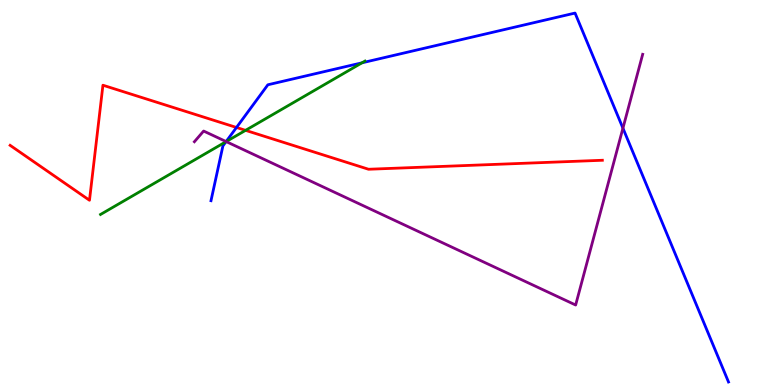[{'lines': ['blue', 'red'], 'intersections': [{'x': 3.05, 'y': 6.69}]}, {'lines': ['green', 'red'], 'intersections': [{'x': 3.17, 'y': 6.61}]}, {'lines': ['purple', 'red'], 'intersections': []}, {'lines': ['blue', 'green'], 'intersections': [{'x': 2.92, 'y': 6.32}, {'x': 4.67, 'y': 8.37}]}, {'lines': ['blue', 'purple'], 'intersections': [{'x': 2.92, 'y': 6.32}, {'x': 8.04, 'y': 6.67}]}, {'lines': ['green', 'purple'], 'intersections': [{'x': 2.92, 'y': 6.32}]}]